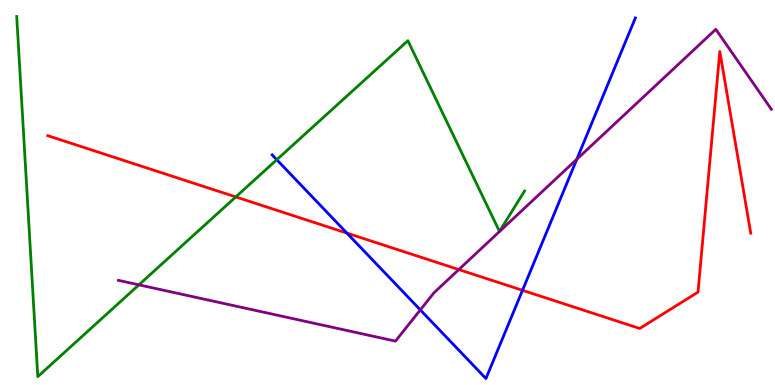[{'lines': ['blue', 'red'], 'intersections': [{'x': 4.48, 'y': 3.94}, {'x': 6.74, 'y': 2.46}]}, {'lines': ['green', 'red'], 'intersections': [{'x': 3.04, 'y': 4.89}]}, {'lines': ['purple', 'red'], 'intersections': [{'x': 5.92, 'y': 3.0}]}, {'lines': ['blue', 'green'], 'intersections': [{'x': 3.57, 'y': 5.85}]}, {'lines': ['blue', 'purple'], 'intersections': [{'x': 5.42, 'y': 1.95}, {'x': 7.44, 'y': 5.86}]}, {'lines': ['green', 'purple'], 'intersections': [{'x': 1.79, 'y': 2.6}]}]